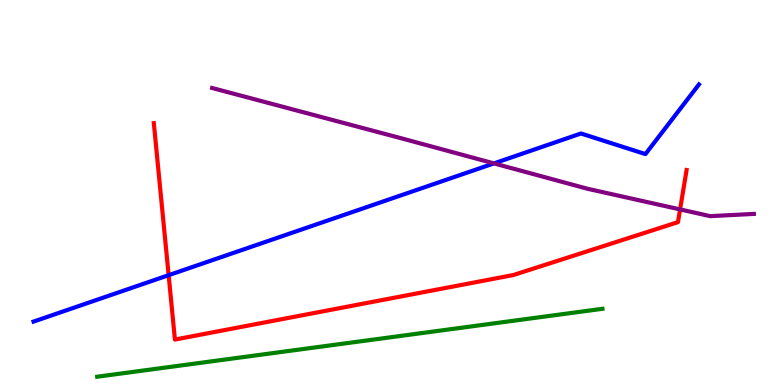[{'lines': ['blue', 'red'], 'intersections': [{'x': 2.18, 'y': 2.85}]}, {'lines': ['green', 'red'], 'intersections': []}, {'lines': ['purple', 'red'], 'intersections': [{'x': 8.78, 'y': 4.56}]}, {'lines': ['blue', 'green'], 'intersections': []}, {'lines': ['blue', 'purple'], 'intersections': [{'x': 6.37, 'y': 5.76}]}, {'lines': ['green', 'purple'], 'intersections': []}]